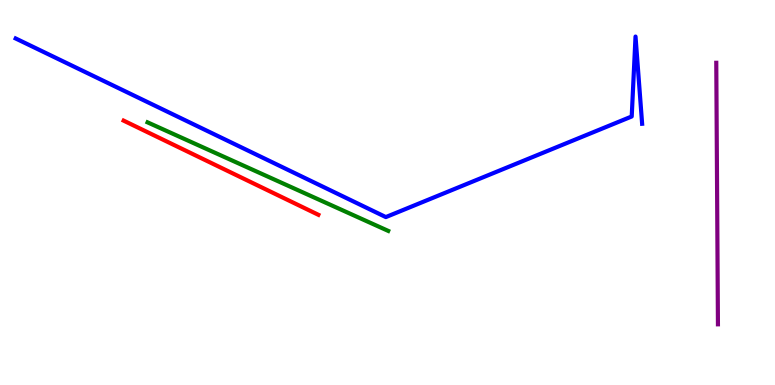[{'lines': ['blue', 'red'], 'intersections': []}, {'lines': ['green', 'red'], 'intersections': []}, {'lines': ['purple', 'red'], 'intersections': []}, {'lines': ['blue', 'green'], 'intersections': []}, {'lines': ['blue', 'purple'], 'intersections': []}, {'lines': ['green', 'purple'], 'intersections': []}]